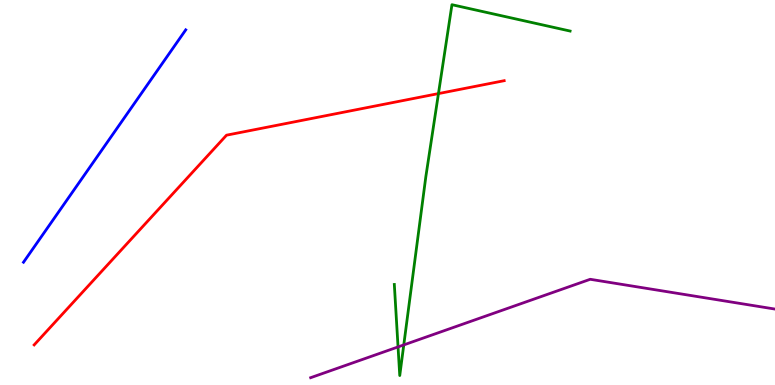[{'lines': ['blue', 'red'], 'intersections': []}, {'lines': ['green', 'red'], 'intersections': [{'x': 5.66, 'y': 7.57}]}, {'lines': ['purple', 'red'], 'intersections': []}, {'lines': ['blue', 'green'], 'intersections': []}, {'lines': ['blue', 'purple'], 'intersections': []}, {'lines': ['green', 'purple'], 'intersections': [{'x': 5.14, 'y': 0.989}, {'x': 5.21, 'y': 1.04}]}]